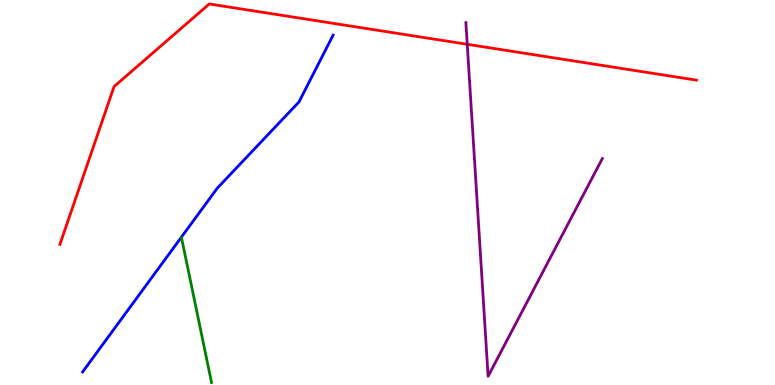[{'lines': ['blue', 'red'], 'intersections': []}, {'lines': ['green', 'red'], 'intersections': []}, {'lines': ['purple', 'red'], 'intersections': [{'x': 6.03, 'y': 8.85}]}, {'lines': ['blue', 'green'], 'intersections': []}, {'lines': ['blue', 'purple'], 'intersections': []}, {'lines': ['green', 'purple'], 'intersections': []}]